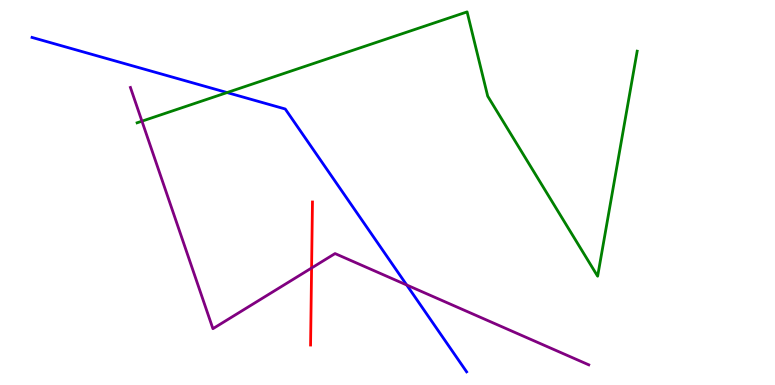[{'lines': ['blue', 'red'], 'intersections': []}, {'lines': ['green', 'red'], 'intersections': []}, {'lines': ['purple', 'red'], 'intersections': [{'x': 4.02, 'y': 3.04}]}, {'lines': ['blue', 'green'], 'intersections': [{'x': 2.93, 'y': 7.6}]}, {'lines': ['blue', 'purple'], 'intersections': [{'x': 5.25, 'y': 2.6}]}, {'lines': ['green', 'purple'], 'intersections': [{'x': 1.83, 'y': 6.85}]}]